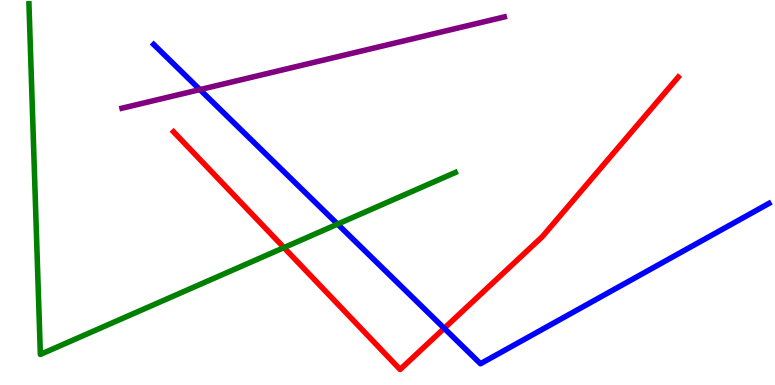[{'lines': ['blue', 'red'], 'intersections': [{'x': 5.73, 'y': 1.47}]}, {'lines': ['green', 'red'], 'intersections': [{'x': 3.66, 'y': 3.57}]}, {'lines': ['purple', 'red'], 'intersections': []}, {'lines': ['blue', 'green'], 'intersections': [{'x': 4.36, 'y': 4.18}]}, {'lines': ['blue', 'purple'], 'intersections': [{'x': 2.58, 'y': 7.67}]}, {'lines': ['green', 'purple'], 'intersections': []}]